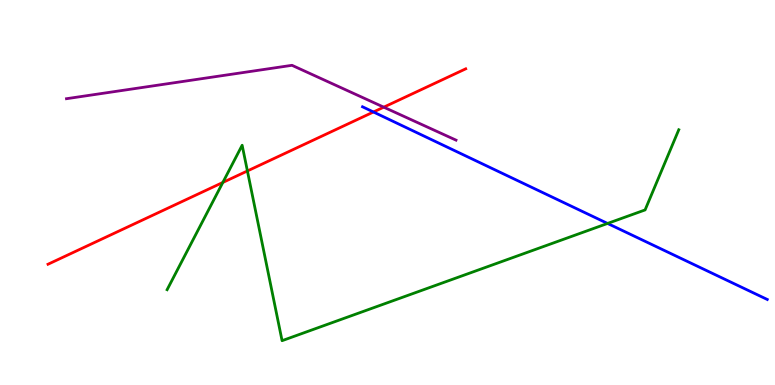[{'lines': ['blue', 'red'], 'intersections': [{'x': 4.82, 'y': 7.09}]}, {'lines': ['green', 'red'], 'intersections': [{'x': 2.88, 'y': 5.26}, {'x': 3.19, 'y': 5.56}]}, {'lines': ['purple', 'red'], 'intersections': [{'x': 4.95, 'y': 7.22}]}, {'lines': ['blue', 'green'], 'intersections': [{'x': 7.84, 'y': 4.2}]}, {'lines': ['blue', 'purple'], 'intersections': []}, {'lines': ['green', 'purple'], 'intersections': []}]